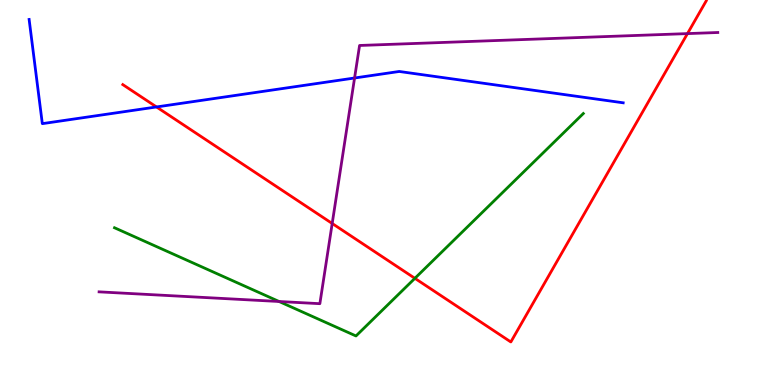[{'lines': ['blue', 'red'], 'intersections': [{'x': 2.02, 'y': 7.22}]}, {'lines': ['green', 'red'], 'intersections': [{'x': 5.35, 'y': 2.77}]}, {'lines': ['purple', 'red'], 'intersections': [{'x': 4.29, 'y': 4.2}, {'x': 8.87, 'y': 9.13}]}, {'lines': ['blue', 'green'], 'intersections': []}, {'lines': ['blue', 'purple'], 'intersections': [{'x': 4.58, 'y': 7.97}]}, {'lines': ['green', 'purple'], 'intersections': [{'x': 3.6, 'y': 2.17}]}]